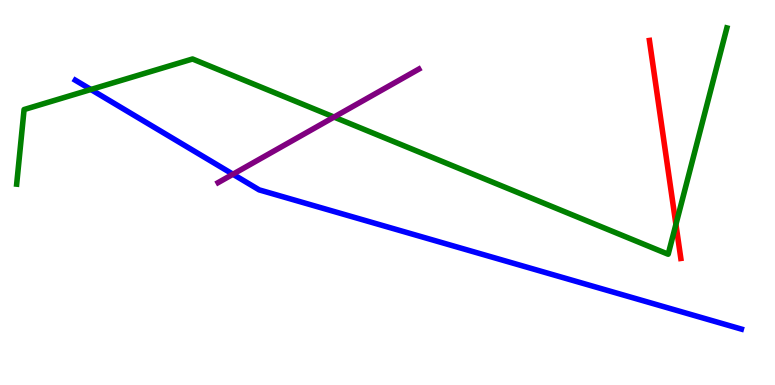[{'lines': ['blue', 'red'], 'intersections': []}, {'lines': ['green', 'red'], 'intersections': [{'x': 8.72, 'y': 4.17}]}, {'lines': ['purple', 'red'], 'intersections': []}, {'lines': ['blue', 'green'], 'intersections': [{'x': 1.17, 'y': 7.68}]}, {'lines': ['blue', 'purple'], 'intersections': [{'x': 3.01, 'y': 5.47}]}, {'lines': ['green', 'purple'], 'intersections': [{'x': 4.31, 'y': 6.96}]}]